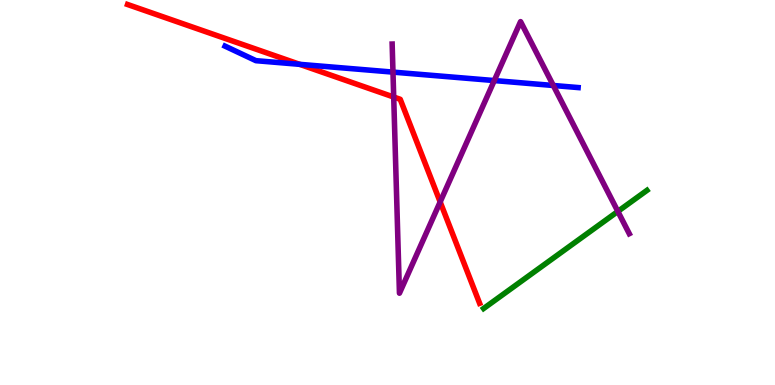[{'lines': ['blue', 'red'], 'intersections': [{'x': 3.87, 'y': 8.33}]}, {'lines': ['green', 'red'], 'intersections': []}, {'lines': ['purple', 'red'], 'intersections': [{'x': 5.08, 'y': 7.48}, {'x': 5.68, 'y': 4.76}]}, {'lines': ['blue', 'green'], 'intersections': []}, {'lines': ['blue', 'purple'], 'intersections': [{'x': 5.07, 'y': 8.13}, {'x': 6.38, 'y': 7.91}, {'x': 7.14, 'y': 7.78}]}, {'lines': ['green', 'purple'], 'intersections': [{'x': 7.97, 'y': 4.51}]}]